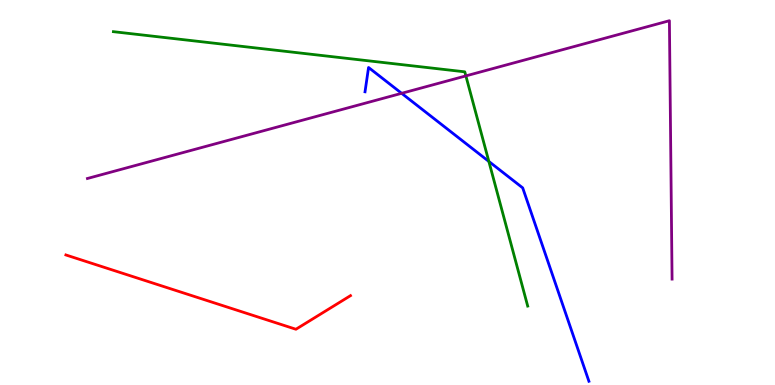[{'lines': ['blue', 'red'], 'intersections': []}, {'lines': ['green', 'red'], 'intersections': []}, {'lines': ['purple', 'red'], 'intersections': []}, {'lines': ['blue', 'green'], 'intersections': [{'x': 6.31, 'y': 5.81}]}, {'lines': ['blue', 'purple'], 'intersections': [{'x': 5.18, 'y': 7.58}]}, {'lines': ['green', 'purple'], 'intersections': [{'x': 6.01, 'y': 8.03}]}]